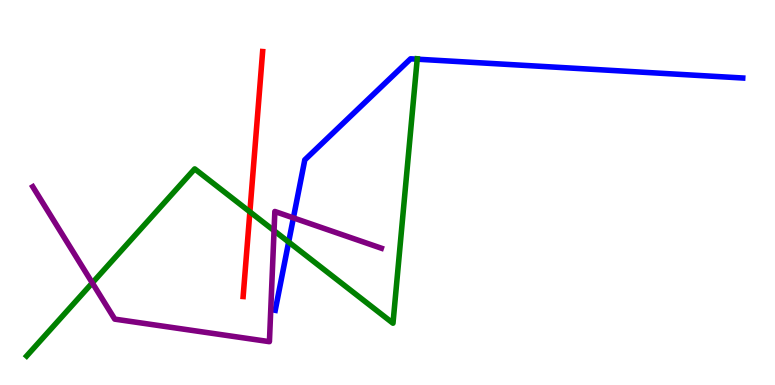[{'lines': ['blue', 'red'], 'intersections': []}, {'lines': ['green', 'red'], 'intersections': [{'x': 3.22, 'y': 4.5}]}, {'lines': ['purple', 'red'], 'intersections': []}, {'lines': ['blue', 'green'], 'intersections': [{'x': 3.72, 'y': 3.71}, {'x': 5.38, 'y': 8.46}]}, {'lines': ['blue', 'purple'], 'intersections': [{'x': 3.79, 'y': 4.34}]}, {'lines': ['green', 'purple'], 'intersections': [{'x': 1.19, 'y': 2.65}, {'x': 3.54, 'y': 4.01}]}]